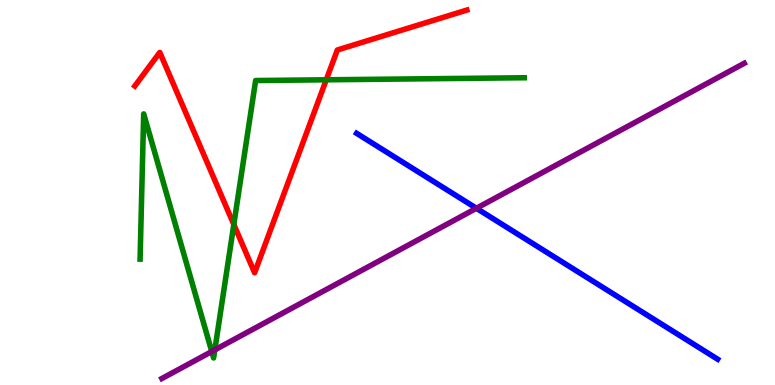[{'lines': ['blue', 'red'], 'intersections': []}, {'lines': ['green', 'red'], 'intersections': [{'x': 3.02, 'y': 4.17}, {'x': 4.21, 'y': 7.93}]}, {'lines': ['purple', 'red'], 'intersections': []}, {'lines': ['blue', 'green'], 'intersections': []}, {'lines': ['blue', 'purple'], 'intersections': [{'x': 6.15, 'y': 4.59}]}, {'lines': ['green', 'purple'], 'intersections': [{'x': 2.73, 'y': 0.869}, {'x': 2.77, 'y': 0.913}]}]